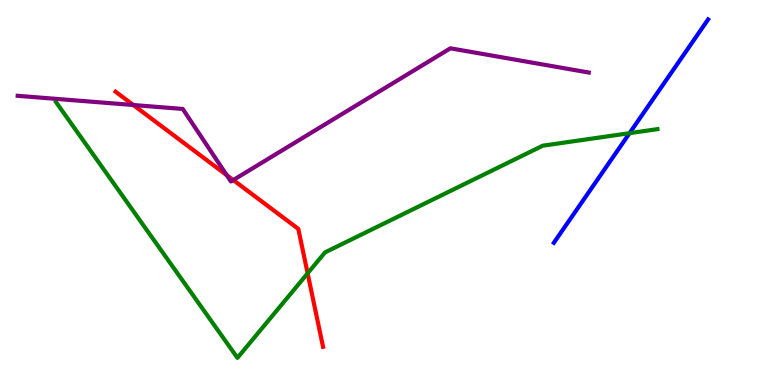[{'lines': ['blue', 'red'], 'intersections': []}, {'lines': ['green', 'red'], 'intersections': [{'x': 3.97, 'y': 2.9}]}, {'lines': ['purple', 'red'], 'intersections': [{'x': 1.72, 'y': 7.27}, {'x': 2.93, 'y': 5.45}, {'x': 3.01, 'y': 5.32}]}, {'lines': ['blue', 'green'], 'intersections': [{'x': 8.12, 'y': 6.54}]}, {'lines': ['blue', 'purple'], 'intersections': []}, {'lines': ['green', 'purple'], 'intersections': []}]